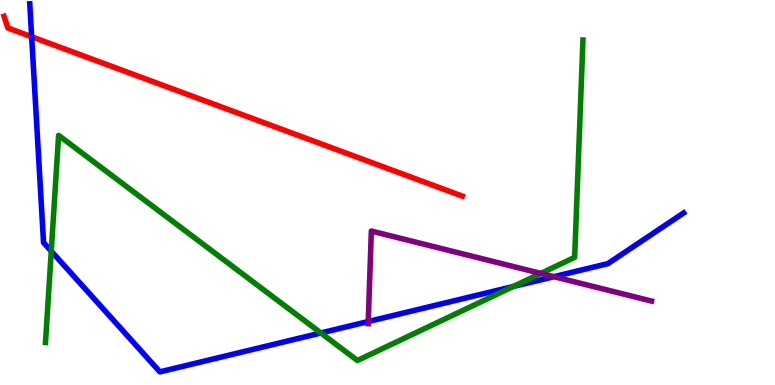[{'lines': ['blue', 'red'], 'intersections': [{'x': 0.409, 'y': 9.05}]}, {'lines': ['green', 'red'], 'intersections': []}, {'lines': ['purple', 'red'], 'intersections': []}, {'lines': ['blue', 'green'], 'intersections': [{'x': 0.661, 'y': 3.48}, {'x': 4.14, 'y': 1.35}, {'x': 6.62, 'y': 2.56}]}, {'lines': ['blue', 'purple'], 'intersections': [{'x': 4.75, 'y': 1.65}, {'x': 7.15, 'y': 2.81}]}, {'lines': ['green', 'purple'], 'intersections': [{'x': 6.98, 'y': 2.9}]}]